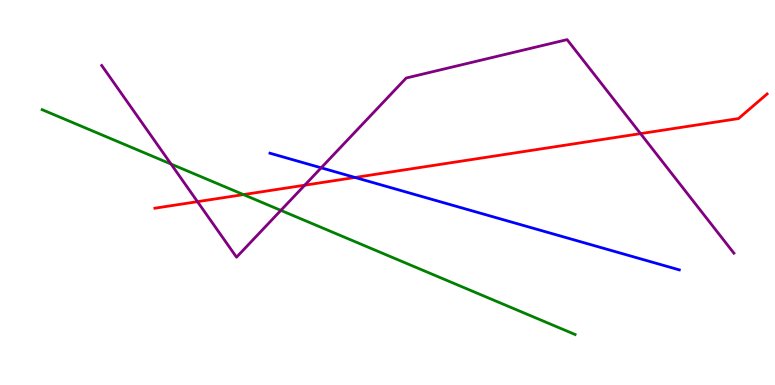[{'lines': ['blue', 'red'], 'intersections': [{'x': 4.58, 'y': 5.39}]}, {'lines': ['green', 'red'], 'intersections': [{'x': 3.14, 'y': 4.95}]}, {'lines': ['purple', 'red'], 'intersections': [{'x': 2.55, 'y': 4.76}, {'x': 3.93, 'y': 5.19}, {'x': 8.26, 'y': 6.53}]}, {'lines': ['blue', 'green'], 'intersections': []}, {'lines': ['blue', 'purple'], 'intersections': [{'x': 4.14, 'y': 5.64}]}, {'lines': ['green', 'purple'], 'intersections': [{'x': 2.21, 'y': 5.74}, {'x': 3.62, 'y': 4.54}]}]